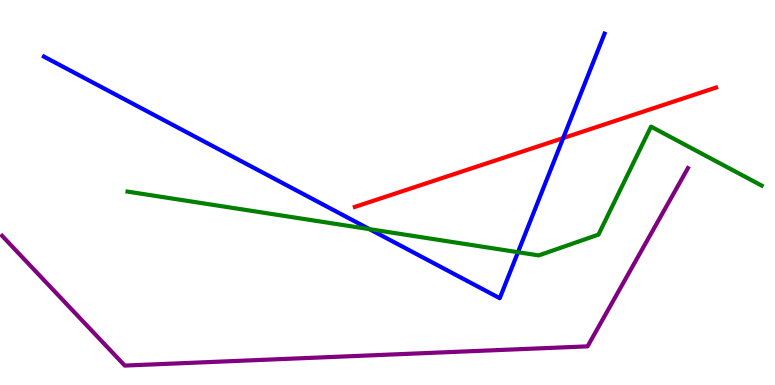[{'lines': ['blue', 'red'], 'intersections': [{'x': 7.27, 'y': 6.41}]}, {'lines': ['green', 'red'], 'intersections': []}, {'lines': ['purple', 'red'], 'intersections': []}, {'lines': ['blue', 'green'], 'intersections': [{'x': 4.77, 'y': 4.05}, {'x': 6.68, 'y': 3.45}]}, {'lines': ['blue', 'purple'], 'intersections': []}, {'lines': ['green', 'purple'], 'intersections': []}]